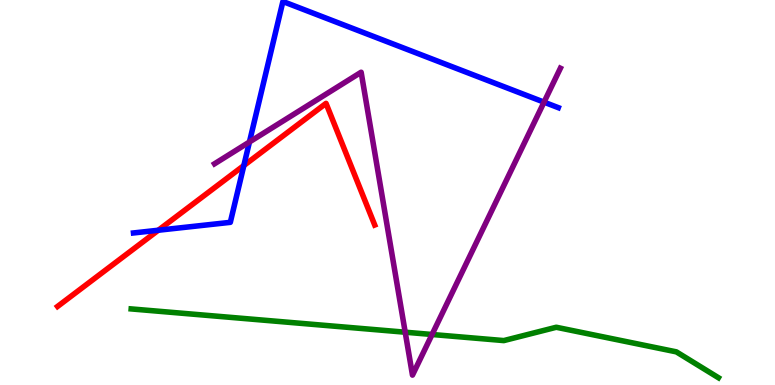[{'lines': ['blue', 'red'], 'intersections': [{'x': 2.04, 'y': 4.02}, {'x': 3.15, 'y': 5.7}]}, {'lines': ['green', 'red'], 'intersections': []}, {'lines': ['purple', 'red'], 'intersections': []}, {'lines': ['blue', 'green'], 'intersections': []}, {'lines': ['blue', 'purple'], 'intersections': [{'x': 3.22, 'y': 6.31}, {'x': 7.02, 'y': 7.35}]}, {'lines': ['green', 'purple'], 'intersections': [{'x': 5.23, 'y': 1.37}, {'x': 5.57, 'y': 1.31}]}]